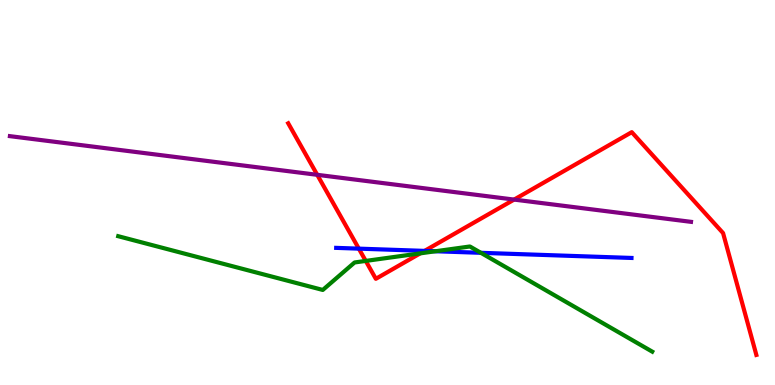[{'lines': ['blue', 'red'], 'intersections': [{'x': 4.63, 'y': 3.54}, {'x': 5.48, 'y': 3.48}]}, {'lines': ['green', 'red'], 'intersections': [{'x': 4.72, 'y': 3.22}, {'x': 5.42, 'y': 3.42}]}, {'lines': ['purple', 'red'], 'intersections': [{'x': 4.09, 'y': 5.46}, {'x': 6.63, 'y': 4.82}]}, {'lines': ['blue', 'green'], 'intersections': [{'x': 5.62, 'y': 3.47}, {'x': 6.2, 'y': 3.43}]}, {'lines': ['blue', 'purple'], 'intersections': []}, {'lines': ['green', 'purple'], 'intersections': []}]